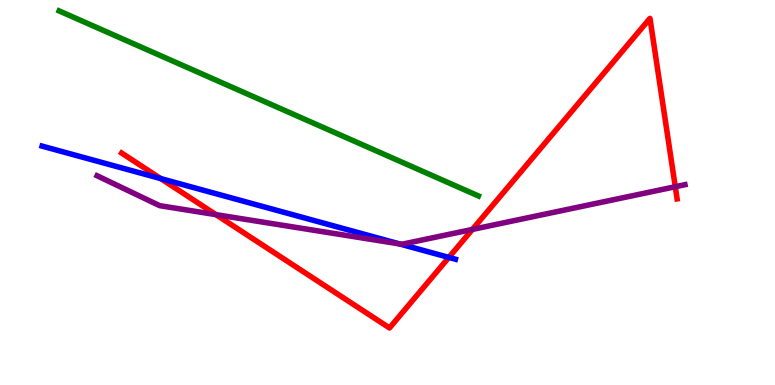[{'lines': ['blue', 'red'], 'intersections': [{'x': 2.07, 'y': 5.36}, {'x': 5.79, 'y': 3.31}]}, {'lines': ['green', 'red'], 'intersections': []}, {'lines': ['purple', 'red'], 'intersections': [{'x': 2.79, 'y': 4.42}, {'x': 6.1, 'y': 4.04}, {'x': 8.71, 'y': 5.15}]}, {'lines': ['blue', 'green'], 'intersections': []}, {'lines': ['blue', 'purple'], 'intersections': [{'x': 5.15, 'y': 3.66}]}, {'lines': ['green', 'purple'], 'intersections': []}]